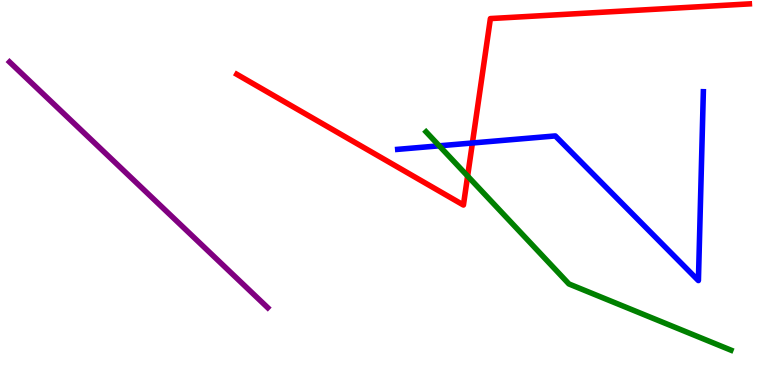[{'lines': ['blue', 'red'], 'intersections': [{'x': 6.1, 'y': 6.29}]}, {'lines': ['green', 'red'], 'intersections': [{'x': 6.03, 'y': 5.43}]}, {'lines': ['purple', 'red'], 'intersections': []}, {'lines': ['blue', 'green'], 'intersections': [{'x': 5.67, 'y': 6.21}]}, {'lines': ['blue', 'purple'], 'intersections': []}, {'lines': ['green', 'purple'], 'intersections': []}]